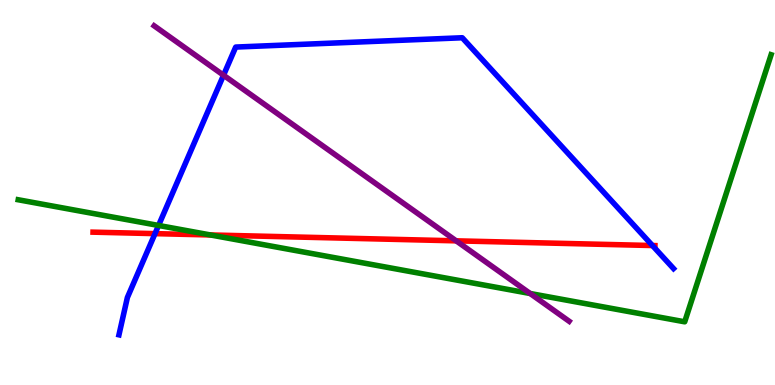[{'lines': ['blue', 'red'], 'intersections': [{'x': 2.0, 'y': 3.93}, {'x': 8.42, 'y': 3.62}]}, {'lines': ['green', 'red'], 'intersections': [{'x': 2.72, 'y': 3.9}]}, {'lines': ['purple', 'red'], 'intersections': [{'x': 5.89, 'y': 3.74}]}, {'lines': ['blue', 'green'], 'intersections': [{'x': 2.05, 'y': 4.14}]}, {'lines': ['blue', 'purple'], 'intersections': [{'x': 2.88, 'y': 8.05}]}, {'lines': ['green', 'purple'], 'intersections': [{'x': 6.84, 'y': 2.38}]}]